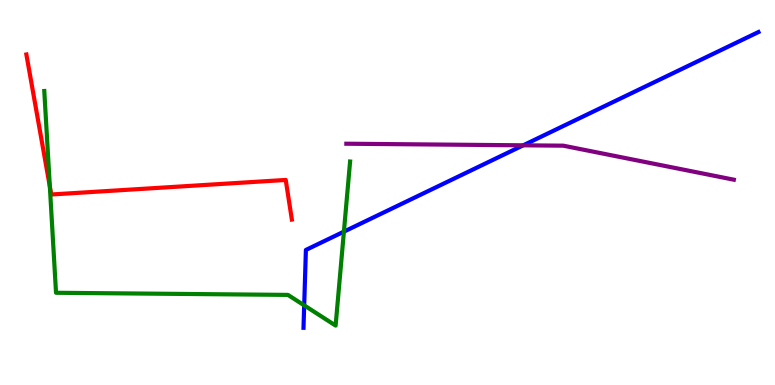[{'lines': ['blue', 'red'], 'intersections': []}, {'lines': ['green', 'red'], 'intersections': [{'x': 0.643, 'y': 5.16}]}, {'lines': ['purple', 'red'], 'intersections': []}, {'lines': ['blue', 'green'], 'intersections': [{'x': 3.93, 'y': 2.07}, {'x': 4.44, 'y': 3.98}]}, {'lines': ['blue', 'purple'], 'intersections': [{'x': 6.75, 'y': 6.23}]}, {'lines': ['green', 'purple'], 'intersections': []}]